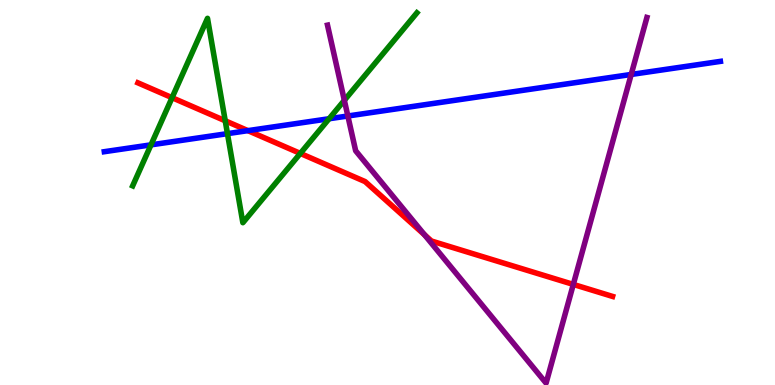[{'lines': ['blue', 'red'], 'intersections': [{'x': 3.2, 'y': 6.61}]}, {'lines': ['green', 'red'], 'intersections': [{'x': 2.22, 'y': 7.46}, {'x': 2.91, 'y': 6.86}, {'x': 3.88, 'y': 6.02}]}, {'lines': ['purple', 'red'], 'intersections': [{'x': 5.48, 'y': 3.9}, {'x': 7.4, 'y': 2.61}]}, {'lines': ['blue', 'green'], 'intersections': [{'x': 1.95, 'y': 6.24}, {'x': 2.93, 'y': 6.53}, {'x': 4.25, 'y': 6.92}]}, {'lines': ['blue', 'purple'], 'intersections': [{'x': 4.49, 'y': 6.99}, {'x': 8.14, 'y': 8.07}]}, {'lines': ['green', 'purple'], 'intersections': [{'x': 4.44, 'y': 7.39}]}]